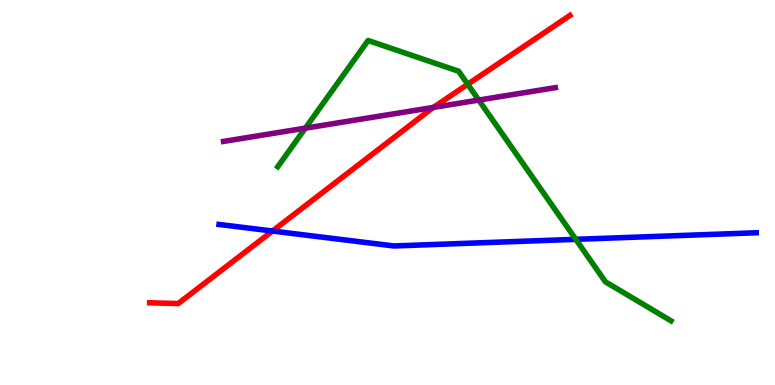[{'lines': ['blue', 'red'], 'intersections': [{'x': 3.52, 'y': 4.0}]}, {'lines': ['green', 'red'], 'intersections': [{'x': 6.04, 'y': 7.81}]}, {'lines': ['purple', 'red'], 'intersections': [{'x': 5.59, 'y': 7.21}]}, {'lines': ['blue', 'green'], 'intersections': [{'x': 7.43, 'y': 3.78}]}, {'lines': ['blue', 'purple'], 'intersections': []}, {'lines': ['green', 'purple'], 'intersections': [{'x': 3.94, 'y': 6.67}, {'x': 6.18, 'y': 7.4}]}]